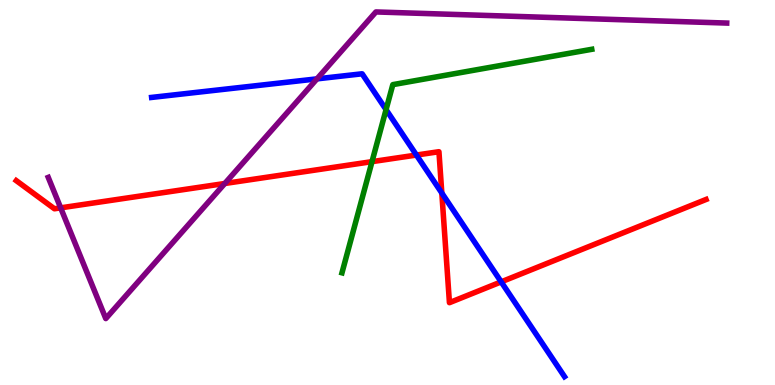[{'lines': ['blue', 'red'], 'intersections': [{'x': 5.37, 'y': 5.97}, {'x': 5.7, 'y': 4.99}, {'x': 6.47, 'y': 2.68}]}, {'lines': ['green', 'red'], 'intersections': [{'x': 4.8, 'y': 5.8}]}, {'lines': ['purple', 'red'], 'intersections': [{'x': 0.783, 'y': 4.6}, {'x': 2.9, 'y': 5.23}]}, {'lines': ['blue', 'green'], 'intersections': [{'x': 4.98, 'y': 7.15}]}, {'lines': ['blue', 'purple'], 'intersections': [{'x': 4.09, 'y': 7.95}]}, {'lines': ['green', 'purple'], 'intersections': []}]